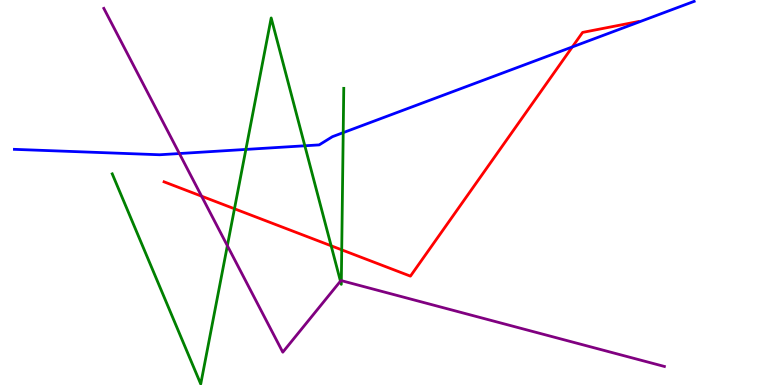[{'lines': ['blue', 'red'], 'intersections': [{'x': 7.39, 'y': 8.78}]}, {'lines': ['green', 'red'], 'intersections': [{'x': 3.03, 'y': 4.58}, {'x': 4.27, 'y': 3.62}, {'x': 4.41, 'y': 3.51}]}, {'lines': ['purple', 'red'], 'intersections': [{'x': 2.6, 'y': 4.9}]}, {'lines': ['blue', 'green'], 'intersections': [{'x': 3.17, 'y': 6.12}, {'x': 3.93, 'y': 6.21}, {'x': 4.43, 'y': 6.55}]}, {'lines': ['blue', 'purple'], 'intersections': [{'x': 2.31, 'y': 6.01}]}, {'lines': ['green', 'purple'], 'intersections': [{'x': 2.93, 'y': 3.62}, {'x': 4.39, 'y': 2.7}, {'x': 4.4, 'y': 2.71}]}]